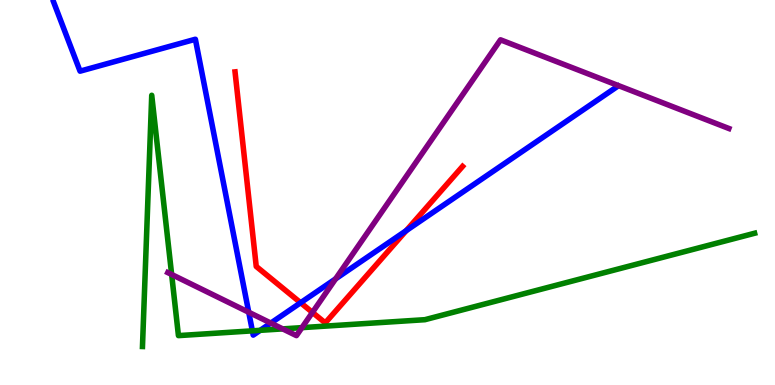[{'lines': ['blue', 'red'], 'intersections': [{'x': 3.88, 'y': 2.14}, {'x': 5.24, 'y': 4.01}]}, {'lines': ['green', 'red'], 'intersections': []}, {'lines': ['purple', 'red'], 'intersections': [{'x': 4.03, 'y': 1.89}]}, {'lines': ['blue', 'green'], 'intersections': [{'x': 3.26, 'y': 1.41}, {'x': 3.36, 'y': 1.42}]}, {'lines': ['blue', 'purple'], 'intersections': [{'x': 3.21, 'y': 1.89}, {'x': 3.49, 'y': 1.61}, {'x': 4.33, 'y': 2.76}]}, {'lines': ['green', 'purple'], 'intersections': [{'x': 2.21, 'y': 2.87}, {'x': 3.65, 'y': 1.46}, {'x': 3.9, 'y': 1.49}]}]